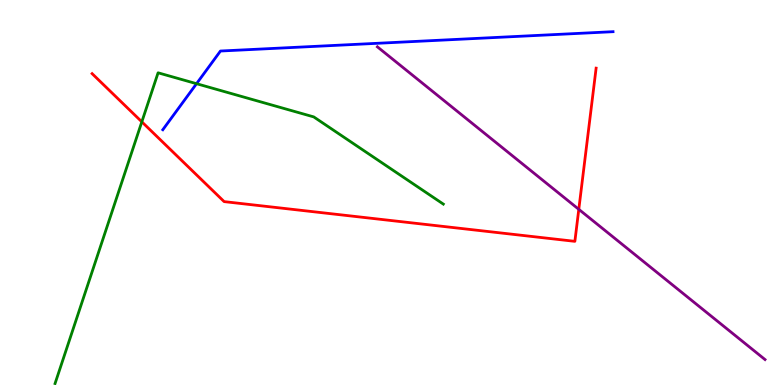[{'lines': ['blue', 'red'], 'intersections': []}, {'lines': ['green', 'red'], 'intersections': [{'x': 1.83, 'y': 6.84}]}, {'lines': ['purple', 'red'], 'intersections': [{'x': 7.47, 'y': 4.56}]}, {'lines': ['blue', 'green'], 'intersections': [{'x': 2.54, 'y': 7.83}]}, {'lines': ['blue', 'purple'], 'intersections': []}, {'lines': ['green', 'purple'], 'intersections': []}]